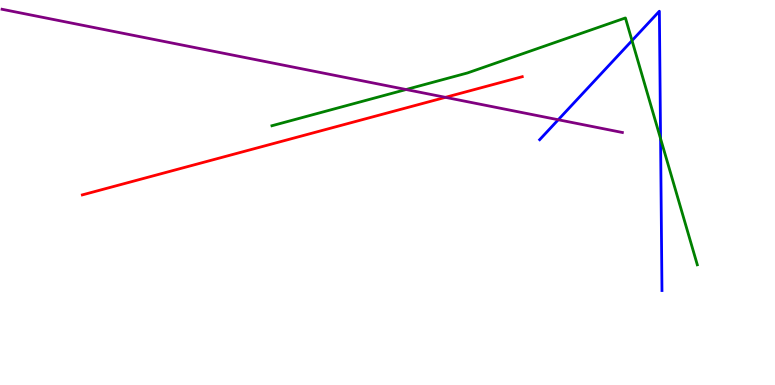[{'lines': ['blue', 'red'], 'intersections': []}, {'lines': ['green', 'red'], 'intersections': []}, {'lines': ['purple', 'red'], 'intersections': [{'x': 5.75, 'y': 7.47}]}, {'lines': ['blue', 'green'], 'intersections': [{'x': 8.16, 'y': 8.95}, {'x': 8.52, 'y': 6.4}]}, {'lines': ['blue', 'purple'], 'intersections': [{'x': 7.2, 'y': 6.89}]}, {'lines': ['green', 'purple'], 'intersections': [{'x': 5.24, 'y': 7.67}]}]